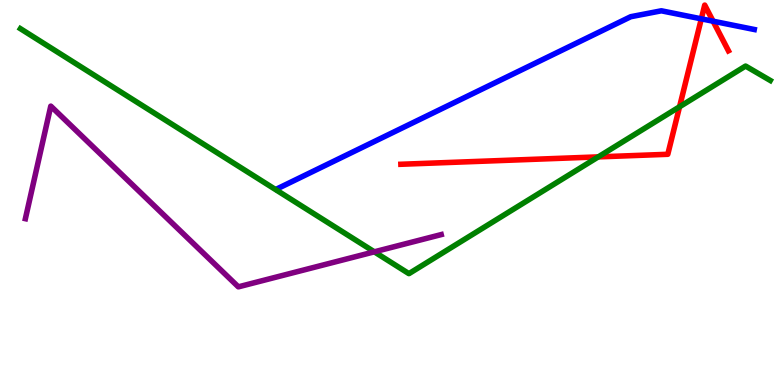[{'lines': ['blue', 'red'], 'intersections': [{'x': 9.05, 'y': 9.51}, {'x': 9.2, 'y': 9.45}]}, {'lines': ['green', 'red'], 'intersections': [{'x': 7.72, 'y': 5.93}, {'x': 8.77, 'y': 7.23}]}, {'lines': ['purple', 'red'], 'intersections': []}, {'lines': ['blue', 'green'], 'intersections': []}, {'lines': ['blue', 'purple'], 'intersections': []}, {'lines': ['green', 'purple'], 'intersections': [{'x': 4.83, 'y': 3.46}]}]